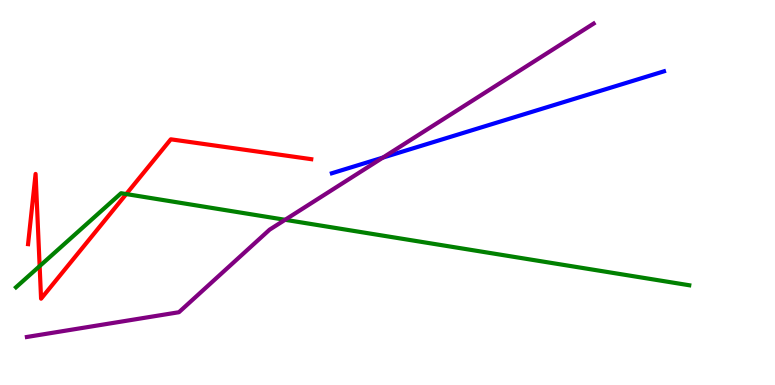[{'lines': ['blue', 'red'], 'intersections': []}, {'lines': ['green', 'red'], 'intersections': [{'x': 0.511, 'y': 3.09}, {'x': 1.63, 'y': 4.96}]}, {'lines': ['purple', 'red'], 'intersections': []}, {'lines': ['blue', 'green'], 'intersections': []}, {'lines': ['blue', 'purple'], 'intersections': [{'x': 4.94, 'y': 5.91}]}, {'lines': ['green', 'purple'], 'intersections': [{'x': 3.68, 'y': 4.29}]}]